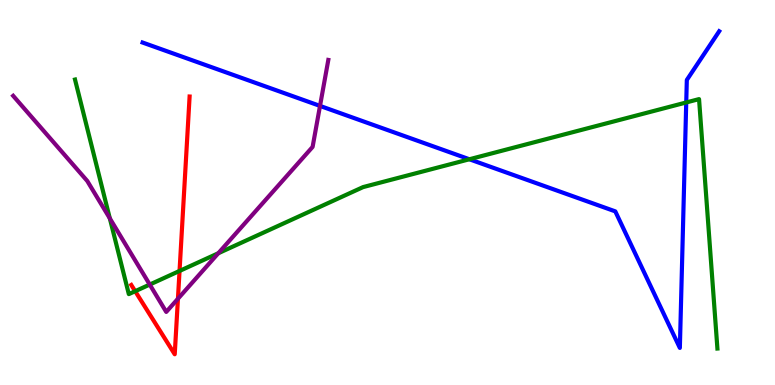[{'lines': ['blue', 'red'], 'intersections': []}, {'lines': ['green', 'red'], 'intersections': [{'x': 1.74, 'y': 2.44}, {'x': 2.32, 'y': 2.96}]}, {'lines': ['purple', 'red'], 'intersections': [{'x': 2.3, 'y': 2.24}]}, {'lines': ['blue', 'green'], 'intersections': [{'x': 6.06, 'y': 5.86}, {'x': 8.85, 'y': 7.34}]}, {'lines': ['blue', 'purple'], 'intersections': [{'x': 4.13, 'y': 7.25}]}, {'lines': ['green', 'purple'], 'intersections': [{'x': 1.42, 'y': 4.33}, {'x': 1.93, 'y': 2.61}, {'x': 2.82, 'y': 3.42}]}]